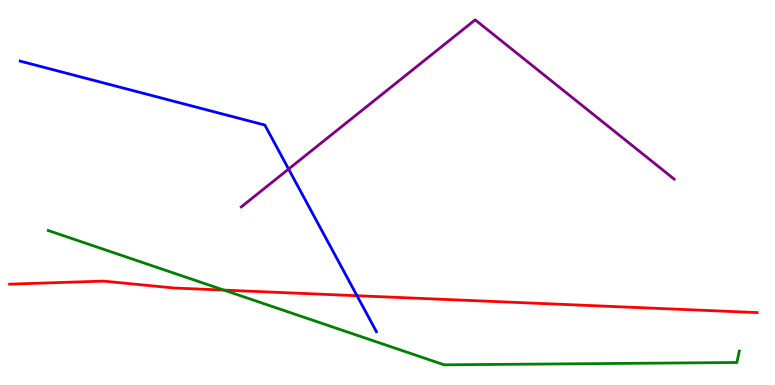[{'lines': ['blue', 'red'], 'intersections': [{'x': 4.61, 'y': 2.32}]}, {'lines': ['green', 'red'], 'intersections': [{'x': 2.89, 'y': 2.46}]}, {'lines': ['purple', 'red'], 'intersections': []}, {'lines': ['blue', 'green'], 'intersections': []}, {'lines': ['blue', 'purple'], 'intersections': [{'x': 3.72, 'y': 5.61}]}, {'lines': ['green', 'purple'], 'intersections': []}]